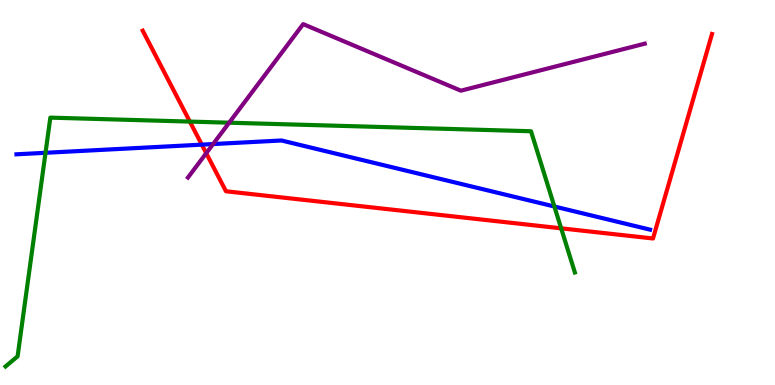[{'lines': ['blue', 'red'], 'intersections': [{'x': 2.6, 'y': 6.24}]}, {'lines': ['green', 'red'], 'intersections': [{'x': 2.45, 'y': 6.84}, {'x': 7.24, 'y': 4.07}]}, {'lines': ['purple', 'red'], 'intersections': [{'x': 2.66, 'y': 6.02}]}, {'lines': ['blue', 'green'], 'intersections': [{'x': 0.587, 'y': 6.03}, {'x': 7.15, 'y': 4.64}]}, {'lines': ['blue', 'purple'], 'intersections': [{'x': 2.75, 'y': 6.26}]}, {'lines': ['green', 'purple'], 'intersections': [{'x': 2.96, 'y': 6.81}]}]